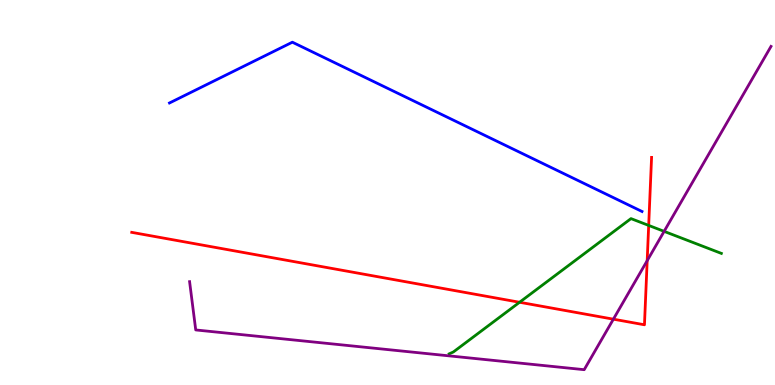[{'lines': ['blue', 'red'], 'intersections': []}, {'lines': ['green', 'red'], 'intersections': [{'x': 6.7, 'y': 2.15}, {'x': 8.37, 'y': 4.14}]}, {'lines': ['purple', 'red'], 'intersections': [{'x': 7.91, 'y': 1.71}, {'x': 8.35, 'y': 3.23}]}, {'lines': ['blue', 'green'], 'intersections': []}, {'lines': ['blue', 'purple'], 'intersections': []}, {'lines': ['green', 'purple'], 'intersections': [{'x': 8.57, 'y': 3.99}]}]